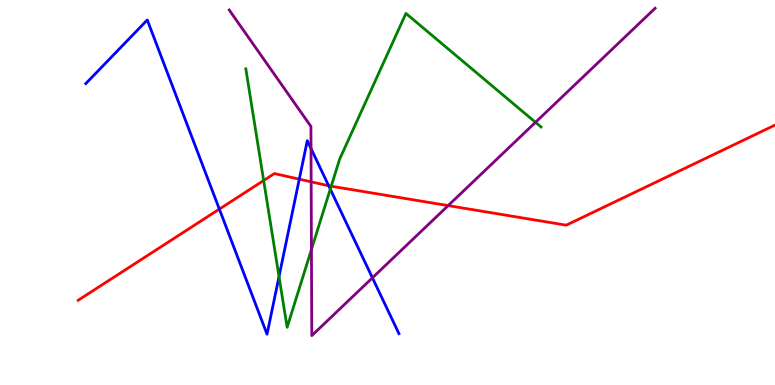[{'lines': ['blue', 'red'], 'intersections': [{'x': 2.83, 'y': 4.57}, {'x': 3.86, 'y': 5.35}, {'x': 4.24, 'y': 5.18}]}, {'lines': ['green', 'red'], 'intersections': [{'x': 3.4, 'y': 5.31}, {'x': 4.27, 'y': 5.16}]}, {'lines': ['purple', 'red'], 'intersections': [{'x': 4.01, 'y': 5.28}, {'x': 5.78, 'y': 4.66}]}, {'lines': ['blue', 'green'], 'intersections': [{'x': 3.6, 'y': 2.82}, {'x': 4.26, 'y': 5.09}]}, {'lines': ['blue', 'purple'], 'intersections': [{'x': 4.01, 'y': 6.14}, {'x': 4.81, 'y': 2.78}]}, {'lines': ['green', 'purple'], 'intersections': [{'x': 4.02, 'y': 3.52}, {'x': 6.91, 'y': 6.82}]}]